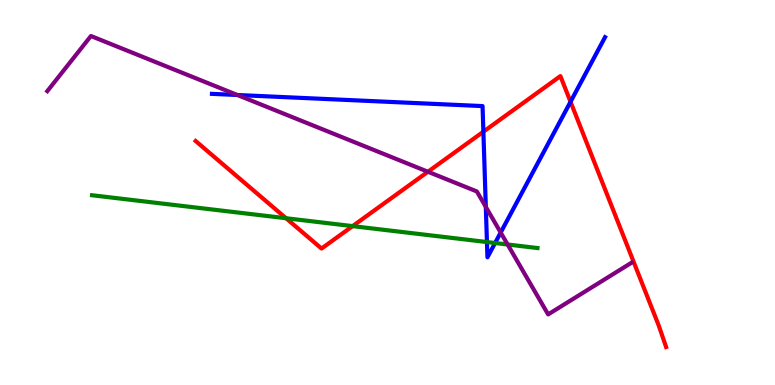[{'lines': ['blue', 'red'], 'intersections': [{'x': 6.24, 'y': 6.58}, {'x': 7.36, 'y': 7.36}]}, {'lines': ['green', 'red'], 'intersections': [{'x': 3.69, 'y': 4.33}, {'x': 4.55, 'y': 4.13}]}, {'lines': ['purple', 'red'], 'intersections': [{'x': 5.52, 'y': 5.54}]}, {'lines': ['blue', 'green'], 'intersections': [{'x': 6.28, 'y': 3.71}, {'x': 6.39, 'y': 3.69}]}, {'lines': ['blue', 'purple'], 'intersections': [{'x': 3.06, 'y': 7.53}, {'x': 6.27, 'y': 4.63}, {'x': 6.46, 'y': 3.96}]}, {'lines': ['green', 'purple'], 'intersections': [{'x': 6.55, 'y': 3.65}]}]